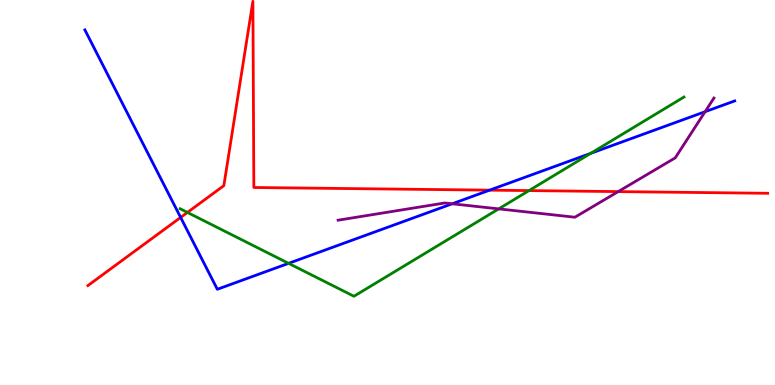[{'lines': ['blue', 'red'], 'intersections': [{'x': 2.33, 'y': 4.35}, {'x': 6.32, 'y': 5.06}]}, {'lines': ['green', 'red'], 'intersections': [{'x': 2.42, 'y': 4.48}, {'x': 6.83, 'y': 5.05}]}, {'lines': ['purple', 'red'], 'intersections': [{'x': 7.98, 'y': 5.02}]}, {'lines': ['blue', 'green'], 'intersections': [{'x': 3.72, 'y': 3.16}, {'x': 7.62, 'y': 6.02}]}, {'lines': ['blue', 'purple'], 'intersections': [{'x': 5.83, 'y': 4.71}, {'x': 9.1, 'y': 7.1}]}, {'lines': ['green', 'purple'], 'intersections': [{'x': 6.43, 'y': 4.57}]}]